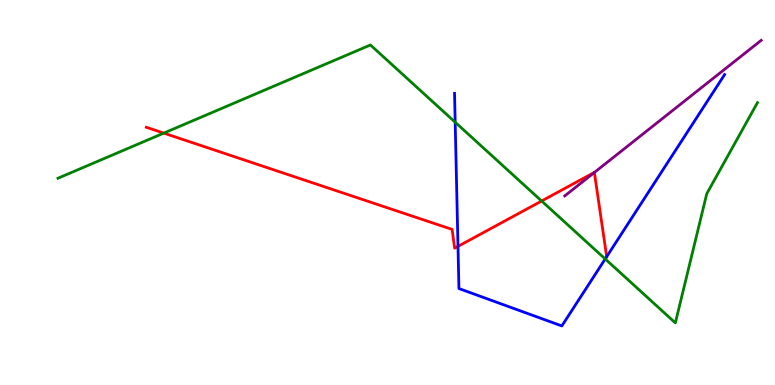[{'lines': ['blue', 'red'], 'intersections': [{'x': 5.91, 'y': 3.6}, {'x': 7.83, 'y': 3.33}]}, {'lines': ['green', 'red'], 'intersections': [{'x': 2.11, 'y': 6.54}, {'x': 6.99, 'y': 4.78}]}, {'lines': ['purple', 'red'], 'intersections': [{'x': 7.67, 'y': 5.52}]}, {'lines': ['blue', 'green'], 'intersections': [{'x': 5.87, 'y': 6.83}, {'x': 7.81, 'y': 3.27}]}, {'lines': ['blue', 'purple'], 'intersections': []}, {'lines': ['green', 'purple'], 'intersections': []}]